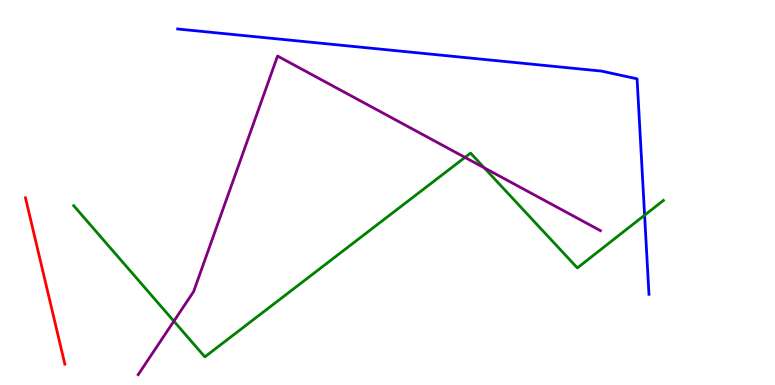[{'lines': ['blue', 'red'], 'intersections': []}, {'lines': ['green', 'red'], 'intersections': []}, {'lines': ['purple', 'red'], 'intersections': []}, {'lines': ['blue', 'green'], 'intersections': [{'x': 8.32, 'y': 4.41}]}, {'lines': ['blue', 'purple'], 'intersections': []}, {'lines': ['green', 'purple'], 'intersections': [{'x': 2.24, 'y': 1.66}, {'x': 6.0, 'y': 5.91}, {'x': 6.25, 'y': 5.64}]}]